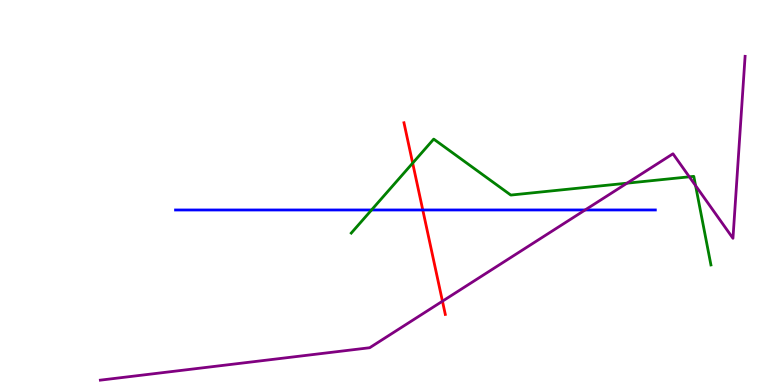[{'lines': ['blue', 'red'], 'intersections': [{'x': 5.46, 'y': 4.55}]}, {'lines': ['green', 'red'], 'intersections': [{'x': 5.32, 'y': 5.76}]}, {'lines': ['purple', 'red'], 'intersections': [{'x': 5.71, 'y': 2.18}]}, {'lines': ['blue', 'green'], 'intersections': [{'x': 4.79, 'y': 4.55}]}, {'lines': ['blue', 'purple'], 'intersections': [{'x': 7.55, 'y': 4.55}]}, {'lines': ['green', 'purple'], 'intersections': [{'x': 8.09, 'y': 5.24}, {'x': 8.89, 'y': 5.41}, {'x': 8.98, 'y': 5.18}]}]